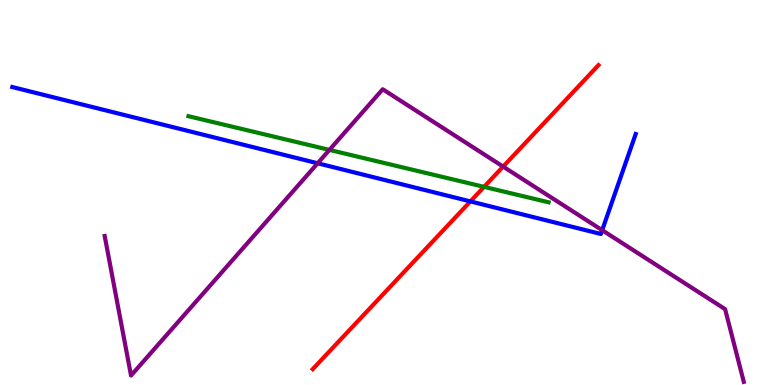[{'lines': ['blue', 'red'], 'intersections': [{'x': 6.07, 'y': 4.77}]}, {'lines': ['green', 'red'], 'intersections': [{'x': 6.25, 'y': 5.15}]}, {'lines': ['purple', 'red'], 'intersections': [{'x': 6.49, 'y': 5.67}]}, {'lines': ['blue', 'green'], 'intersections': []}, {'lines': ['blue', 'purple'], 'intersections': [{'x': 4.1, 'y': 5.76}, {'x': 7.77, 'y': 4.02}]}, {'lines': ['green', 'purple'], 'intersections': [{'x': 4.25, 'y': 6.11}]}]